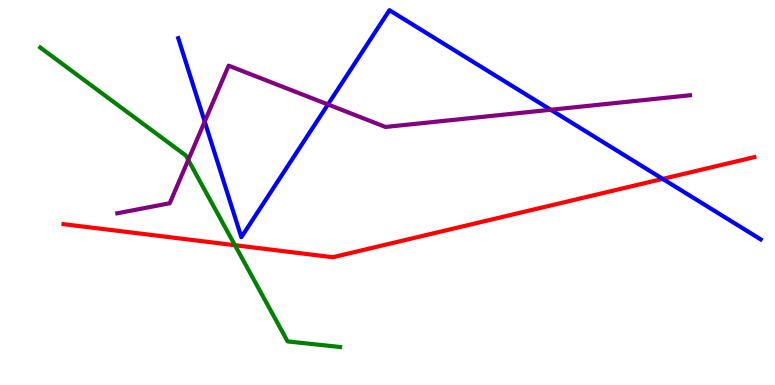[{'lines': ['blue', 'red'], 'intersections': [{'x': 8.55, 'y': 5.35}]}, {'lines': ['green', 'red'], 'intersections': [{'x': 3.03, 'y': 3.63}]}, {'lines': ['purple', 'red'], 'intersections': []}, {'lines': ['blue', 'green'], 'intersections': []}, {'lines': ['blue', 'purple'], 'intersections': [{'x': 2.64, 'y': 6.84}, {'x': 4.23, 'y': 7.29}, {'x': 7.11, 'y': 7.15}]}, {'lines': ['green', 'purple'], 'intersections': [{'x': 2.43, 'y': 5.85}]}]